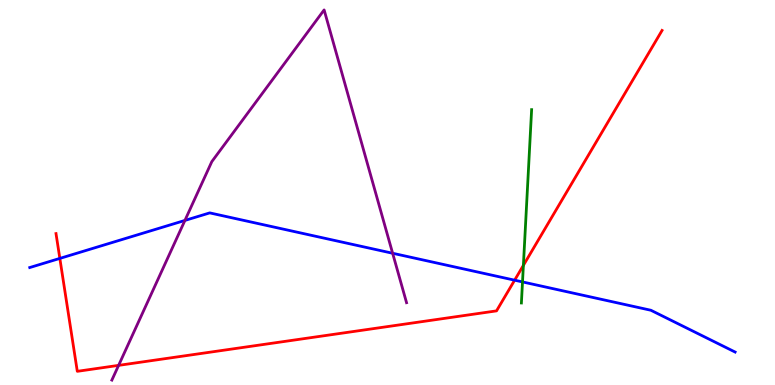[{'lines': ['blue', 'red'], 'intersections': [{'x': 0.772, 'y': 3.29}, {'x': 6.64, 'y': 2.72}]}, {'lines': ['green', 'red'], 'intersections': [{'x': 6.75, 'y': 3.11}]}, {'lines': ['purple', 'red'], 'intersections': [{'x': 1.53, 'y': 0.51}]}, {'lines': ['blue', 'green'], 'intersections': [{'x': 6.74, 'y': 2.68}]}, {'lines': ['blue', 'purple'], 'intersections': [{'x': 2.39, 'y': 4.27}, {'x': 5.07, 'y': 3.42}]}, {'lines': ['green', 'purple'], 'intersections': []}]